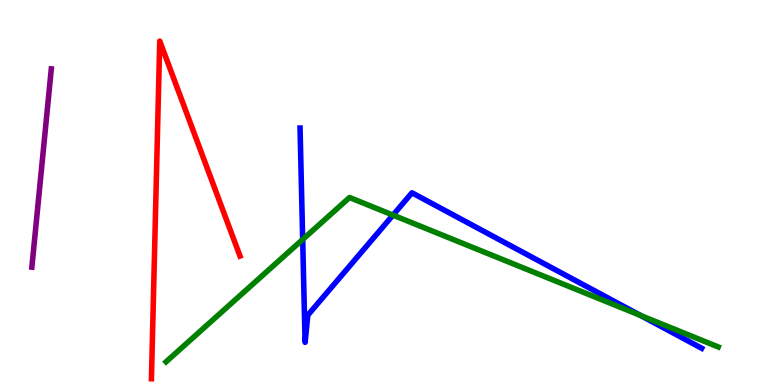[{'lines': ['blue', 'red'], 'intersections': []}, {'lines': ['green', 'red'], 'intersections': []}, {'lines': ['purple', 'red'], 'intersections': []}, {'lines': ['blue', 'green'], 'intersections': [{'x': 3.91, 'y': 3.78}, {'x': 5.07, 'y': 4.41}, {'x': 8.27, 'y': 1.81}]}, {'lines': ['blue', 'purple'], 'intersections': []}, {'lines': ['green', 'purple'], 'intersections': []}]